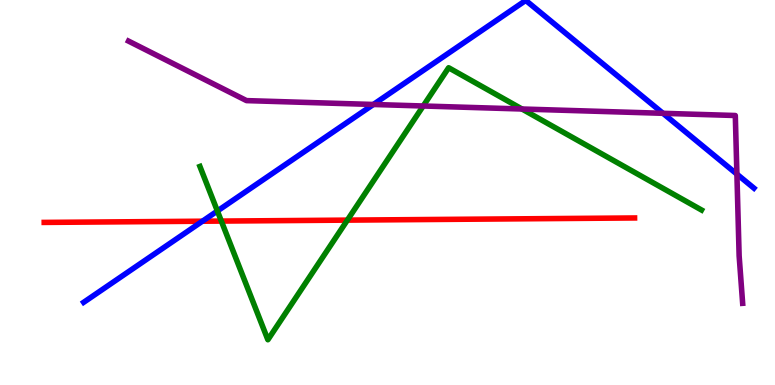[{'lines': ['blue', 'red'], 'intersections': [{'x': 2.61, 'y': 4.25}]}, {'lines': ['green', 'red'], 'intersections': [{'x': 2.86, 'y': 4.26}, {'x': 4.48, 'y': 4.28}]}, {'lines': ['purple', 'red'], 'intersections': []}, {'lines': ['blue', 'green'], 'intersections': [{'x': 2.81, 'y': 4.52}]}, {'lines': ['blue', 'purple'], 'intersections': [{'x': 4.82, 'y': 7.29}, {'x': 8.55, 'y': 7.06}, {'x': 9.51, 'y': 5.48}]}, {'lines': ['green', 'purple'], 'intersections': [{'x': 5.46, 'y': 7.25}, {'x': 6.74, 'y': 7.17}]}]